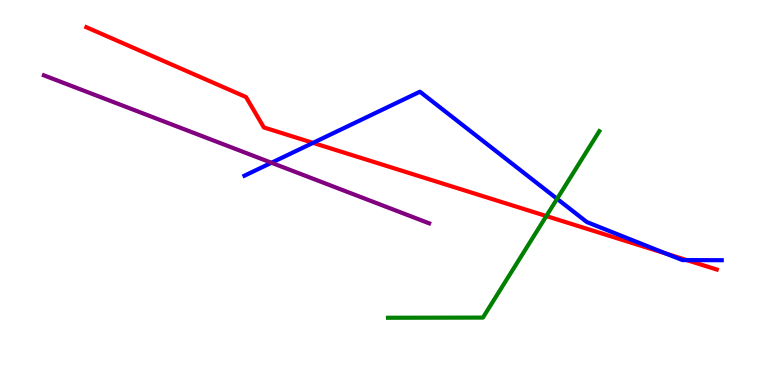[{'lines': ['blue', 'red'], 'intersections': [{'x': 4.04, 'y': 6.29}, {'x': 8.6, 'y': 3.41}, {'x': 8.86, 'y': 3.24}]}, {'lines': ['green', 'red'], 'intersections': [{'x': 7.05, 'y': 4.39}]}, {'lines': ['purple', 'red'], 'intersections': []}, {'lines': ['blue', 'green'], 'intersections': [{'x': 7.19, 'y': 4.84}]}, {'lines': ['blue', 'purple'], 'intersections': [{'x': 3.5, 'y': 5.77}]}, {'lines': ['green', 'purple'], 'intersections': []}]